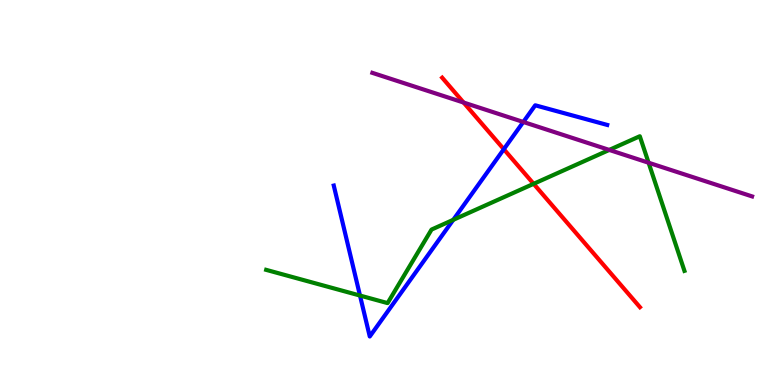[{'lines': ['blue', 'red'], 'intersections': [{'x': 6.5, 'y': 6.12}]}, {'lines': ['green', 'red'], 'intersections': [{'x': 6.89, 'y': 5.23}]}, {'lines': ['purple', 'red'], 'intersections': [{'x': 5.98, 'y': 7.34}]}, {'lines': ['blue', 'green'], 'intersections': [{'x': 4.65, 'y': 2.32}, {'x': 5.85, 'y': 4.29}]}, {'lines': ['blue', 'purple'], 'intersections': [{'x': 6.75, 'y': 6.83}]}, {'lines': ['green', 'purple'], 'intersections': [{'x': 7.86, 'y': 6.11}, {'x': 8.37, 'y': 5.77}]}]